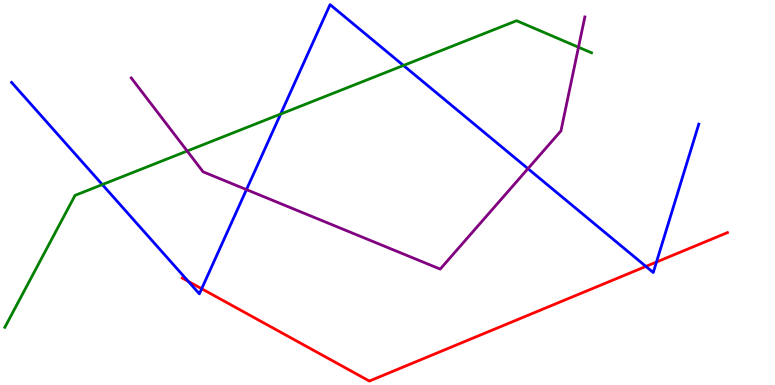[{'lines': ['blue', 'red'], 'intersections': [{'x': 2.43, 'y': 2.69}, {'x': 2.6, 'y': 2.5}, {'x': 8.33, 'y': 3.08}, {'x': 8.47, 'y': 3.19}]}, {'lines': ['green', 'red'], 'intersections': []}, {'lines': ['purple', 'red'], 'intersections': []}, {'lines': ['blue', 'green'], 'intersections': [{'x': 1.32, 'y': 5.21}, {'x': 3.62, 'y': 7.04}, {'x': 5.21, 'y': 8.3}]}, {'lines': ['blue', 'purple'], 'intersections': [{'x': 3.18, 'y': 5.08}, {'x': 6.81, 'y': 5.62}]}, {'lines': ['green', 'purple'], 'intersections': [{'x': 2.42, 'y': 6.08}, {'x': 7.46, 'y': 8.77}]}]